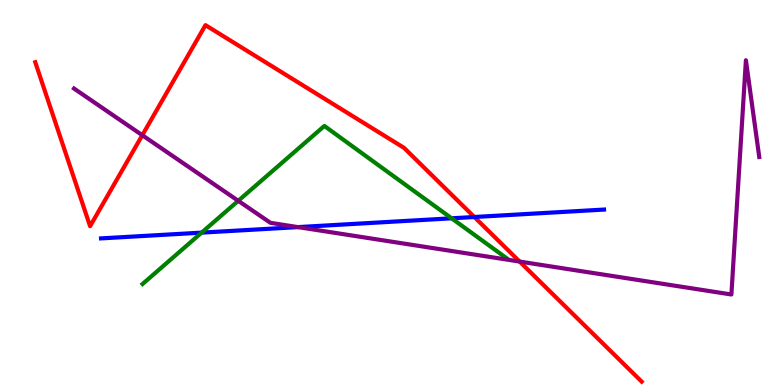[{'lines': ['blue', 'red'], 'intersections': [{'x': 6.12, 'y': 4.36}]}, {'lines': ['green', 'red'], 'intersections': []}, {'lines': ['purple', 'red'], 'intersections': [{'x': 1.84, 'y': 6.49}, {'x': 6.71, 'y': 3.21}]}, {'lines': ['blue', 'green'], 'intersections': [{'x': 2.6, 'y': 3.96}, {'x': 5.83, 'y': 4.33}]}, {'lines': ['blue', 'purple'], 'intersections': [{'x': 3.84, 'y': 4.1}]}, {'lines': ['green', 'purple'], 'intersections': [{'x': 3.07, 'y': 4.78}]}]